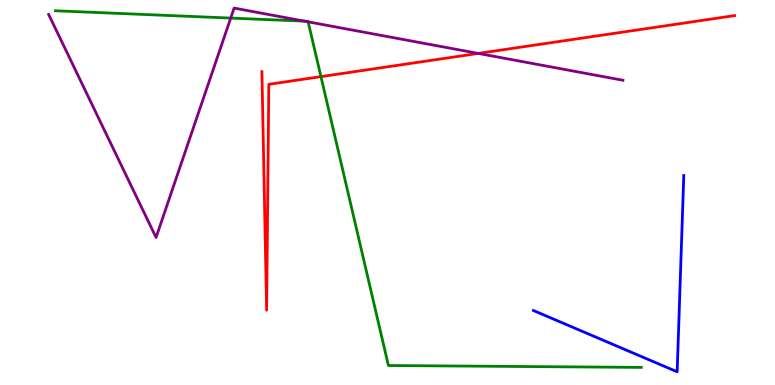[{'lines': ['blue', 'red'], 'intersections': []}, {'lines': ['green', 'red'], 'intersections': [{'x': 4.14, 'y': 8.01}]}, {'lines': ['purple', 'red'], 'intersections': [{'x': 6.17, 'y': 8.61}]}, {'lines': ['blue', 'green'], 'intersections': []}, {'lines': ['blue', 'purple'], 'intersections': []}, {'lines': ['green', 'purple'], 'intersections': [{'x': 2.98, 'y': 9.53}, {'x': 3.93, 'y': 9.45}, {'x': 3.98, 'y': 9.43}]}]